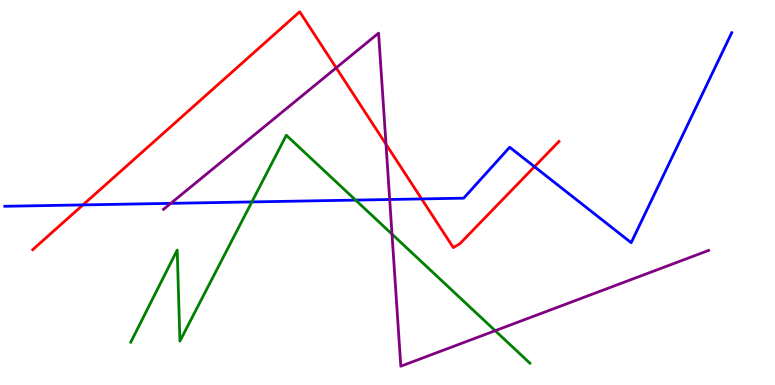[{'lines': ['blue', 'red'], 'intersections': [{'x': 1.07, 'y': 4.68}, {'x': 5.44, 'y': 4.83}, {'x': 6.9, 'y': 5.67}]}, {'lines': ['green', 'red'], 'intersections': []}, {'lines': ['purple', 'red'], 'intersections': [{'x': 4.34, 'y': 8.24}, {'x': 4.98, 'y': 6.25}]}, {'lines': ['blue', 'green'], 'intersections': [{'x': 3.25, 'y': 4.76}, {'x': 4.59, 'y': 4.8}]}, {'lines': ['blue', 'purple'], 'intersections': [{'x': 2.2, 'y': 4.72}, {'x': 5.03, 'y': 4.82}]}, {'lines': ['green', 'purple'], 'intersections': [{'x': 5.06, 'y': 3.92}, {'x': 6.39, 'y': 1.41}]}]